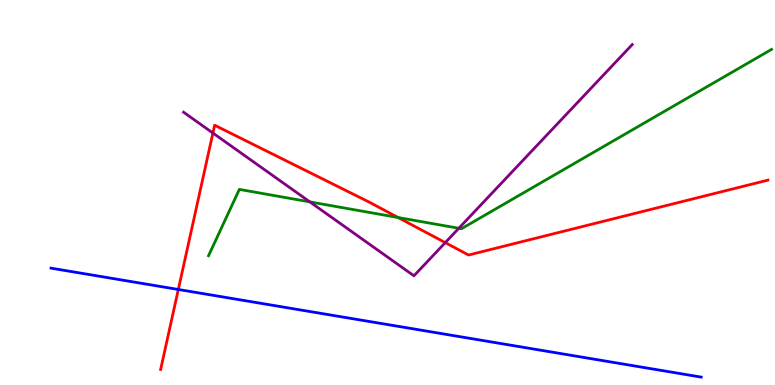[{'lines': ['blue', 'red'], 'intersections': [{'x': 2.3, 'y': 2.48}]}, {'lines': ['green', 'red'], 'intersections': [{'x': 5.14, 'y': 4.35}]}, {'lines': ['purple', 'red'], 'intersections': [{'x': 2.75, 'y': 6.54}, {'x': 5.75, 'y': 3.7}]}, {'lines': ['blue', 'green'], 'intersections': []}, {'lines': ['blue', 'purple'], 'intersections': []}, {'lines': ['green', 'purple'], 'intersections': [{'x': 4.0, 'y': 4.76}, {'x': 5.92, 'y': 4.07}]}]